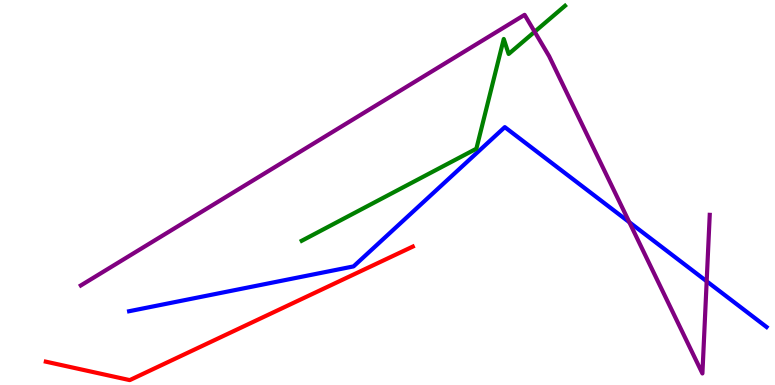[{'lines': ['blue', 'red'], 'intersections': []}, {'lines': ['green', 'red'], 'intersections': []}, {'lines': ['purple', 'red'], 'intersections': []}, {'lines': ['blue', 'green'], 'intersections': []}, {'lines': ['blue', 'purple'], 'intersections': [{'x': 8.12, 'y': 4.23}, {'x': 9.12, 'y': 2.69}]}, {'lines': ['green', 'purple'], 'intersections': [{'x': 6.9, 'y': 9.17}]}]